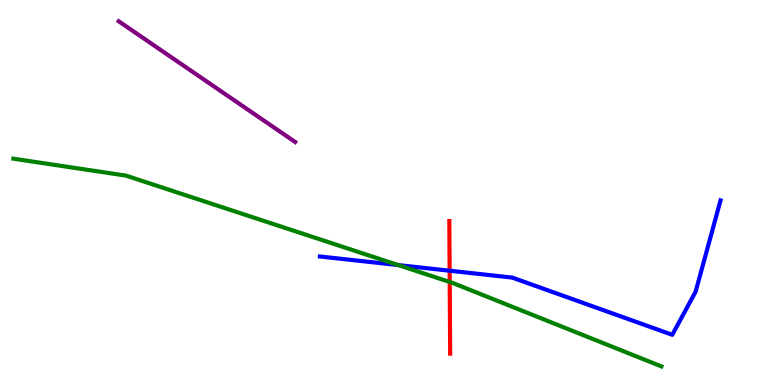[{'lines': ['blue', 'red'], 'intersections': [{'x': 5.8, 'y': 2.97}]}, {'lines': ['green', 'red'], 'intersections': [{'x': 5.8, 'y': 2.68}]}, {'lines': ['purple', 'red'], 'intersections': []}, {'lines': ['blue', 'green'], 'intersections': [{'x': 5.14, 'y': 3.11}]}, {'lines': ['blue', 'purple'], 'intersections': []}, {'lines': ['green', 'purple'], 'intersections': []}]